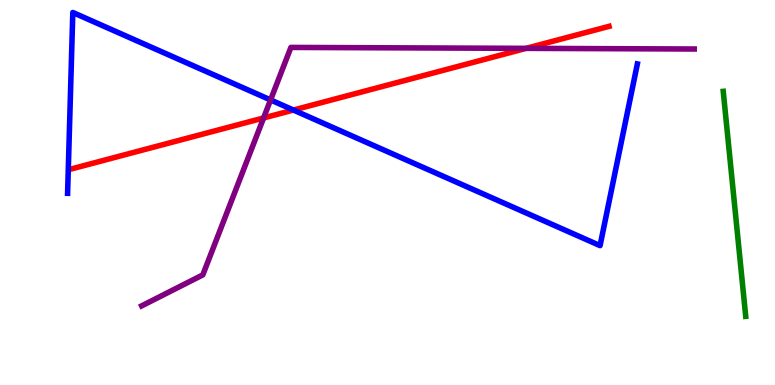[{'lines': ['blue', 'red'], 'intersections': [{'x': 3.79, 'y': 7.14}]}, {'lines': ['green', 'red'], 'intersections': []}, {'lines': ['purple', 'red'], 'intersections': [{'x': 3.4, 'y': 6.94}, {'x': 6.79, 'y': 8.74}]}, {'lines': ['blue', 'green'], 'intersections': []}, {'lines': ['blue', 'purple'], 'intersections': [{'x': 3.49, 'y': 7.4}]}, {'lines': ['green', 'purple'], 'intersections': []}]